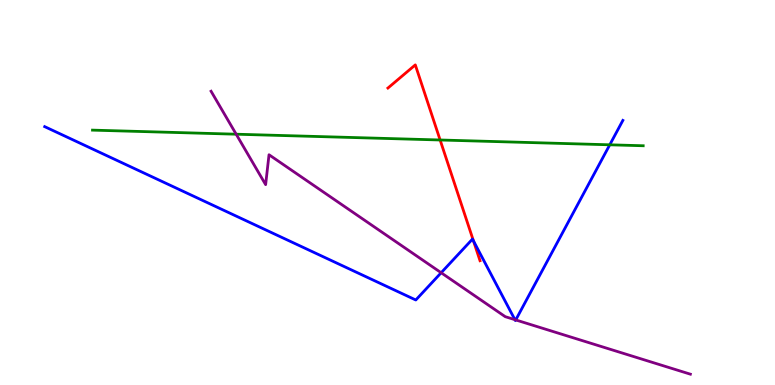[{'lines': ['blue', 'red'], 'intersections': [{'x': 6.11, 'y': 3.74}]}, {'lines': ['green', 'red'], 'intersections': [{'x': 5.68, 'y': 6.36}]}, {'lines': ['purple', 'red'], 'intersections': []}, {'lines': ['blue', 'green'], 'intersections': [{'x': 7.87, 'y': 6.24}]}, {'lines': ['blue', 'purple'], 'intersections': [{'x': 5.69, 'y': 2.92}, {'x': 6.64, 'y': 1.7}, {'x': 6.65, 'y': 1.69}]}, {'lines': ['green', 'purple'], 'intersections': [{'x': 3.05, 'y': 6.51}]}]